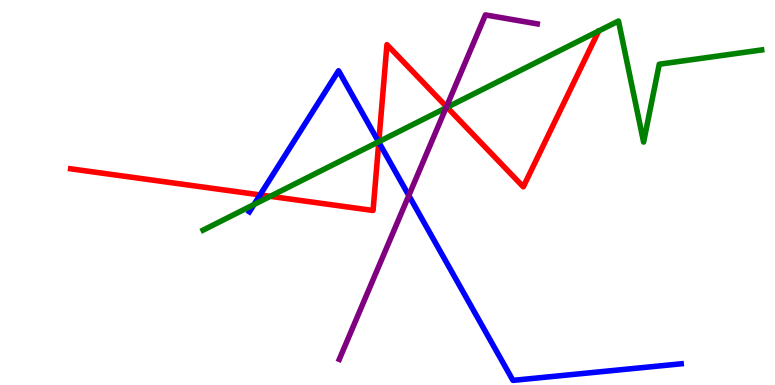[{'lines': ['blue', 'red'], 'intersections': [{'x': 3.36, 'y': 4.94}, {'x': 4.89, 'y': 6.31}]}, {'lines': ['green', 'red'], 'intersections': [{'x': 3.49, 'y': 4.9}, {'x': 4.89, 'y': 6.32}, {'x': 5.77, 'y': 7.21}]}, {'lines': ['purple', 'red'], 'intersections': [{'x': 5.76, 'y': 7.23}]}, {'lines': ['blue', 'green'], 'intersections': [{'x': 3.28, 'y': 4.69}, {'x': 4.88, 'y': 6.32}]}, {'lines': ['blue', 'purple'], 'intersections': [{'x': 5.27, 'y': 4.92}]}, {'lines': ['green', 'purple'], 'intersections': [{'x': 5.75, 'y': 7.2}]}]